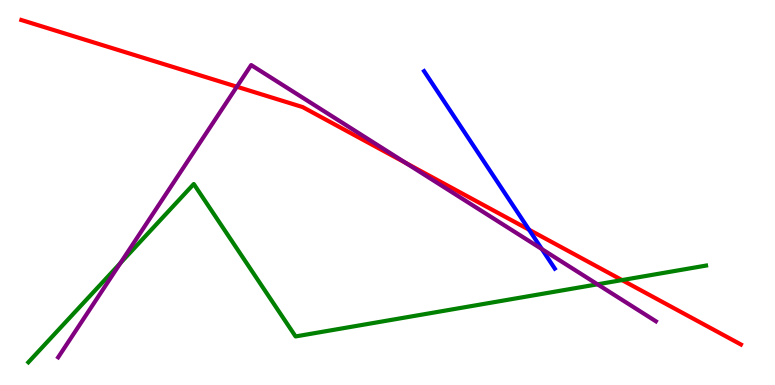[{'lines': ['blue', 'red'], 'intersections': [{'x': 6.83, 'y': 4.03}]}, {'lines': ['green', 'red'], 'intersections': [{'x': 8.03, 'y': 2.73}]}, {'lines': ['purple', 'red'], 'intersections': [{'x': 3.06, 'y': 7.75}, {'x': 5.24, 'y': 5.77}]}, {'lines': ['blue', 'green'], 'intersections': []}, {'lines': ['blue', 'purple'], 'intersections': [{'x': 6.99, 'y': 3.53}]}, {'lines': ['green', 'purple'], 'intersections': [{'x': 1.55, 'y': 3.17}, {'x': 7.71, 'y': 2.62}]}]